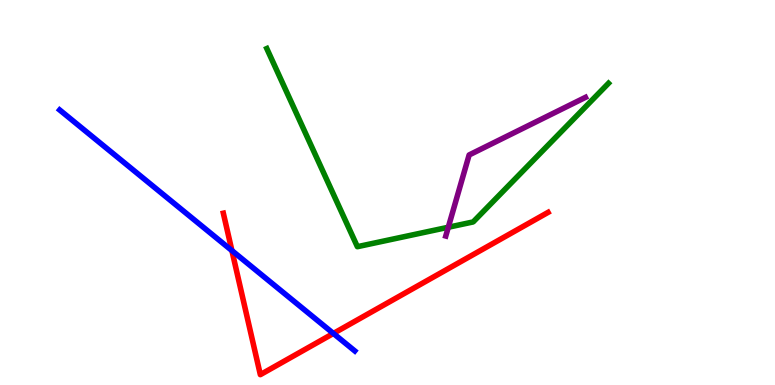[{'lines': ['blue', 'red'], 'intersections': [{'x': 2.99, 'y': 3.49}, {'x': 4.3, 'y': 1.34}]}, {'lines': ['green', 'red'], 'intersections': []}, {'lines': ['purple', 'red'], 'intersections': []}, {'lines': ['blue', 'green'], 'intersections': []}, {'lines': ['blue', 'purple'], 'intersections': []}, {'lines': ['green', 'purple'], 'intersections': [{'x': 5.78, 'y': 4.1}]}]